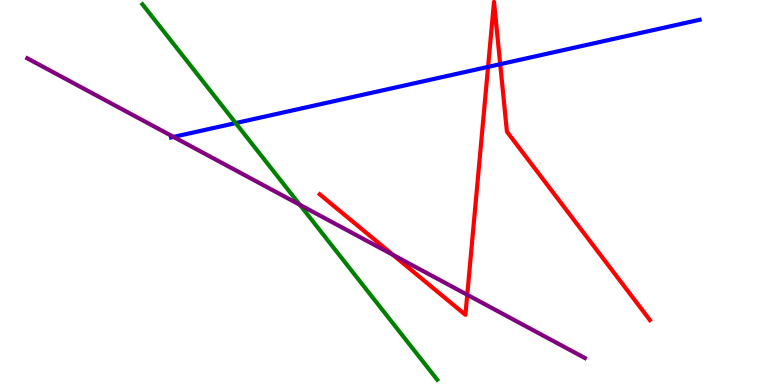[{'lines': ['blue', 'red'], 'intersections': [{'x': 6.3, 'y': 8.26}, {'x': 6.45, 'y': 8.33}]}, {'lines': ['green', 'red'], 'intersections': []}, {'lines': ['purple', 'red'], 'intersections': [{'x': 5.07, 'y': 3.38}, {'x': 6.03, 'y': 2.34}]}, {'lines': ['blue', 'green'], 'intersections': [{'x': 3.04, 'y': 6.8}]}, {'lines': ['blue', 'purple'], 'intersections': [{'x': 2.24, 'y': 6.44}]}, {'lines': ['green', 'purple'], 'intersections': [{'x': 3.87, 'y': 4.68}]}]